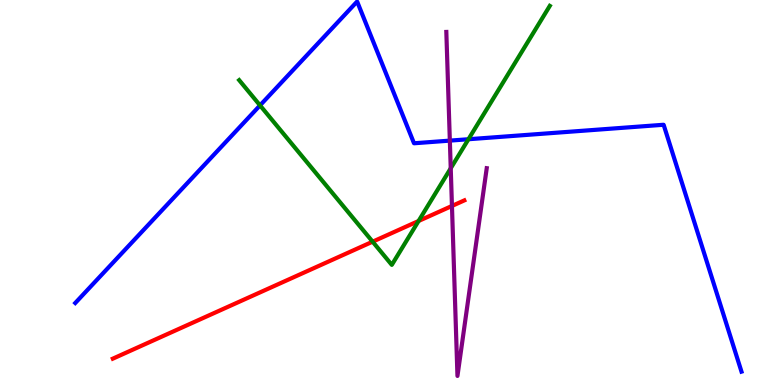[{'lines': ['blue', 'red'], 'intersections': []}, {'lines': ['green', 'red'], 'intersections': [{'x': 4.81, 'y': 3.72}, {'x': 5.4, 'y': 4.26}]}, {'lines': ['purple', 'red'], 'intersections': [{'x': 5.83, 'y': 4.65}]}, {'lines': ['blue', 'green'], 'intersections': [{'x': 3.36, 'y': 7.26}, {'x': 6.04, 'y': 6.38}]}, {'lines': ['blue', 'purple'], 'intersections': [{'x': 5.8, 'y': 6.35}]}, {'lines': ['green', 'purple'], 'intersections': [{'x': 5.82, 'y': 5.63}]}]